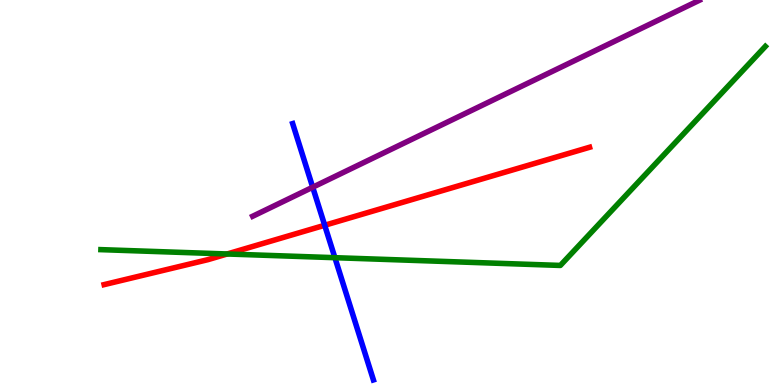[{'lines': ['blue', 'red'], 'intersections': [{'x': 4.19, 'y': 4.15}]}, {'lines': ['green', 'red'], 'intersections': [{'x': 2.93, 'y': 3.4}]}, {'lines': ['purple', 'red'], 'intersections': []}, {'lines': ['blue', 'green'], 'intersections': [{'x': 4.32, 'y': 3.31}]}, {'lines': ['blue', 'purple'], 'intersections': [{'x': 4.03, 'y': 5.14}]}, {'lines': ['green', 'purple'], 'intersections': []}]